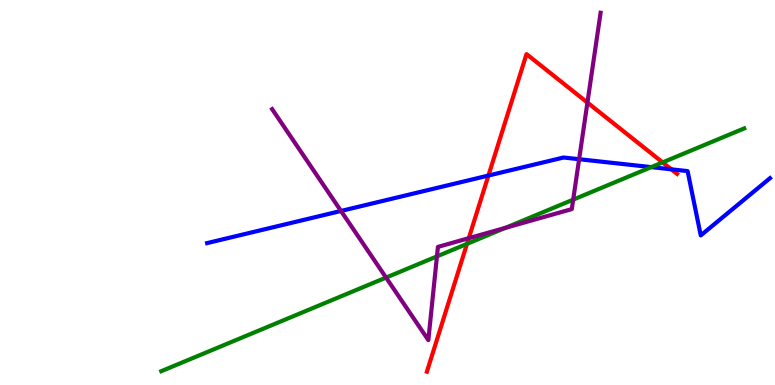[{'lines': ['blue', 'red'], 'intersections': [{'x': 6.3, 'y': 5.44}, {'x': 8.66, 'y': 5.6}]}, {'lines': ['green', 'red'], 'intersections': [{'x': 6.03, 'y': 3.67}, {'x': 8.55, 'y': 5.78}]}, {'lines': ['purple', 'red'], 'intersections': [{'x': 6.05, 'y': 3.81}, {'x': 7.58, 'y': 7.34}]}, {'lines': ['blue', 'green'], 'intersections': [{'x': 8.4, 'y': 5.66}]}, {'lines': ['blue', 'purple'], 'intersections': [{'x': 4.4, 'y': 4.52}, {'x': 7.47, 'y': 5.86}]}, {'lines': ['green', 'purple'], 'intersections': [{'x': 4.98, 'y': 2.79}, {'x': 5.64, 'y': 3.34}, {'x': 6.52, 'y': 4.08}, {'x': 7.4, 'y': 4.81}]}]